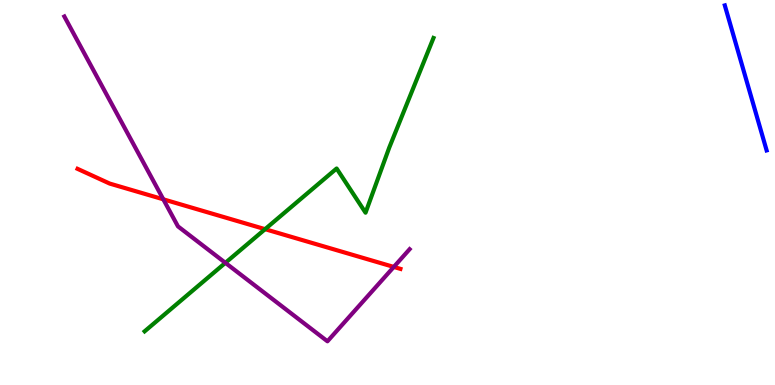[{'lines': ['blue', 'red'], 'intersections': []}, {'lines': ['green', 'red'], 'intersections': [{'x': 3.42, 'y': 4.05}]}, {'lines': ['purple', 'red'], 'intersections': [{'x': 2.11, 'y': 4.82}, {'x': 5.08, 'y': 3.07}]}, {'lines': ['blue', 'green'], 'intersections': []}, {'lines': ['blue', 'purple'], 'intersections': []}, {'lines': ['green', 'purple'], 'intersections': [{'x': 2.91, 'y': 3.17}]}]